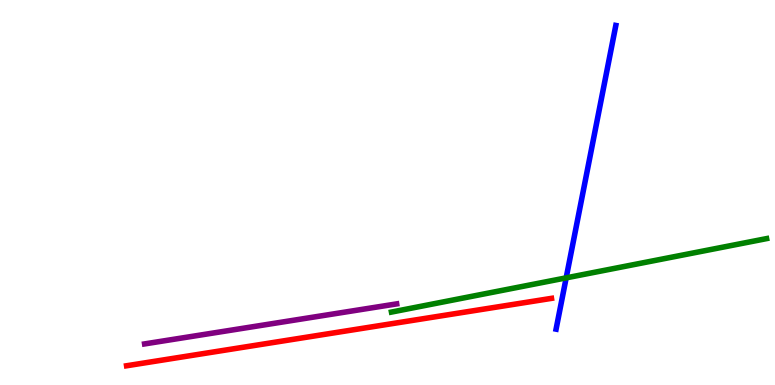[{'lines': ['blue', 'red'], 'intersections': []}, {'lines': ['green', 'red'], 'intersections': []}, {'lines': ['purple', 'red'], 'intersections': []}, {'lines': ['blue', 'green'], 'intersections': [{'x': 7.31, 'y': 2.78}]}, {'lines': ['blue', 'purple'], 'intersections': []}, {'lines': ['green', 'purple'], 'intersections': []}]